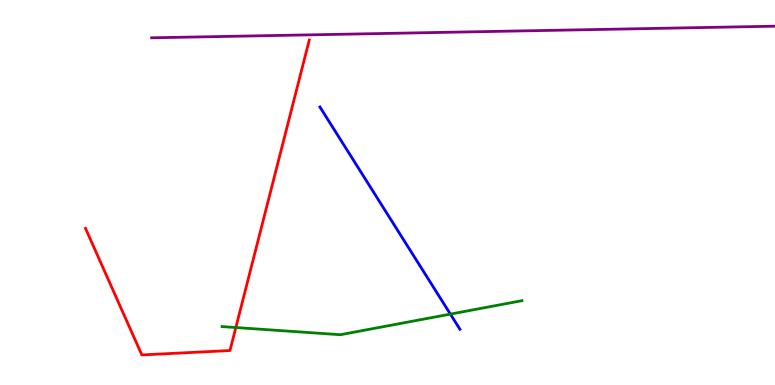[{'lines': ['blue', 'red'], 'intersections': []}, {'lines': ['green', 'red'], 'intersections': [{'x': 3.04, 'y': 1.49}]}, {'lines': ['purple', 'red'], 'intersections': []}, {'lines': ['blue', 'green'], 'intersections': [{'x': 5.81, 'y': 1.84}]}, {'lines': ['blue', 'purple'], 'intersections': []}, {'lines': ['green', 'purple'], 'intersections': []}]